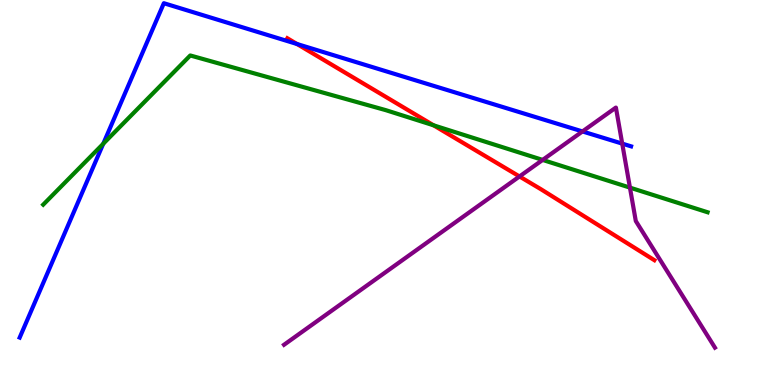[{'lines': ['blue', 'red'], 'intersections': [{'x': 3.83, 'y': 8.86}]}, {'lines': ['green', 'red'], 'intersections': [{'x': 5.59, 'y': 6.74}]}, {'lines': ['purple', 'red'], 'intersections': [{'x': 6.7, 'y': 5.42}]}, {'lines': ['blue', 'green'], 'intersections': [{'x': 1.33, 'y': 6.27}]}, {'lines': ['blue', 'purple'], 'intersections': [{'x': 7.52, 'y': 6.59}, {'x': 8.03, 'y': 6.27}]}, {'lines': ['green', 'purple'], 'intersections': [{'x': 7.0, 'y': 5.85}, {'x': 8.13, 'y': 5.13}]}]